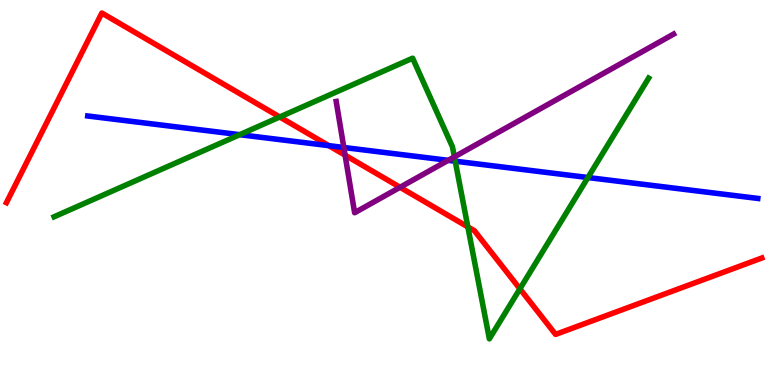[{'lines': ['blue', 'red'], 'intersections': [{'x': 4.24, 'y': 6.22}]}, {'lines': ['green', 'red'], 'intersections': [{'x': 3.61, 'y': 6.96}, {'x': 6.04, 'y': 4.11}, {'x': 6.71, 'y': 2.5}]}, {'lines': ['purple', 'red'], 'intersections': [{'x': 4.45, 'y': 5.97}, {'x': 5.16, 'y': 5.14}]}, {'lines': ['blue', 'green'], 'intersections': [{'x': 3.09, 'y': 6.5}, {'x': 5.87, 'y': 5.81}, {'x': 7.59, 'y': 5.39}]}, {'lines': ['blue', 'purple'], 'intersections': [{'x': 4.44, 'y': 6.17}, {'x': 5.78, 'y': 5.84}]}, {'lines': ['green', 'purple'], 'intersections': [{'x': 5.86, 'y': 5.93}]}]